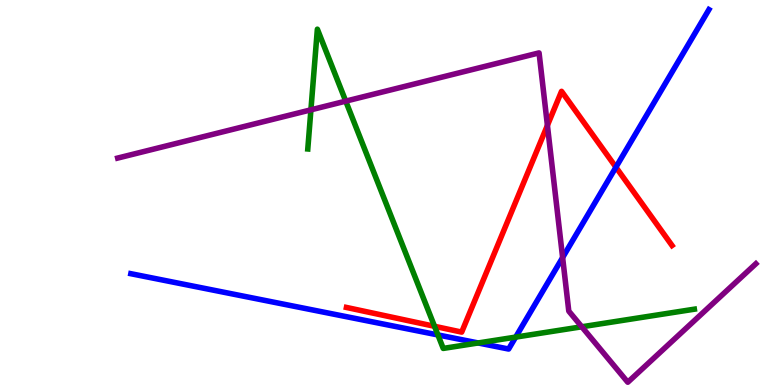[{'lines': ['blue', 'red'], 'intersections': [{'x': 7.95, 'y': 5.66}]}, {'lines': ['green', 'red'], 'intersections': [{'x': 5.61, 'y': 1.52}]}, {'lines': ['purple', 'red'], 'intersections': [{'x': 7.06, 'y': 6.74}]}, {'lines': ['blue', 'green'], 'intersections': [{'x': 5.65, 'y': 1.3}, {'x': 6.17, 'y': 1.09}, {'x': 6.65, 'y': 1.24}]}, {'lines': ['blue', 'purple'], 'intersections': [{'x': 7.26, 'y': 3.31}]}, {'lines': ['green', 'purple'], 'intersections': [{'x': 4.01, 'y': 7.15}, {'x': 4.46, 'y': 7.37}, {'x': 7.51, 'y': 1.51}]}]